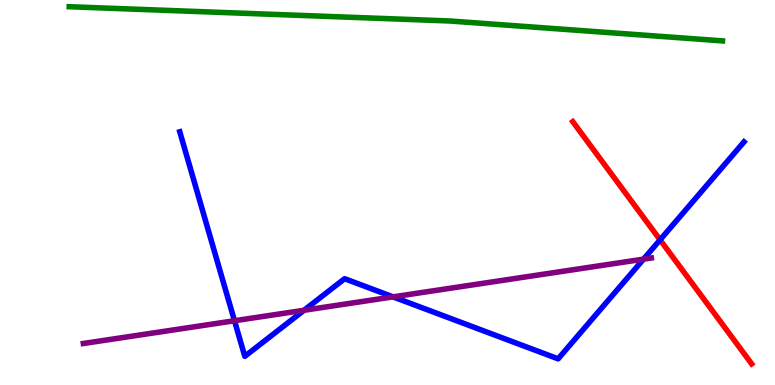[{'lines': ['blue', 'red'], 'intersections': [{'x': 8.52, 'y': 3.77}]}, {'lines': ['green', 'red'], 'intersections': []}, {'lines': ['purple', 'red'], 'intersections': []}, {'lines': ['blue', 'green'], 'intersections': []}, {'lines': ['blue', 'purple'], 'intersections': [{'x': 3.03, 'y': 1.67}, {'x': 3.92, 'y': 1.94}, {'x': 5.07, 'y': 2.29}, {'x': 8.3, 'y': 3.27}]}, {'lines': ['green', 'purple'], 'intersections': []}]